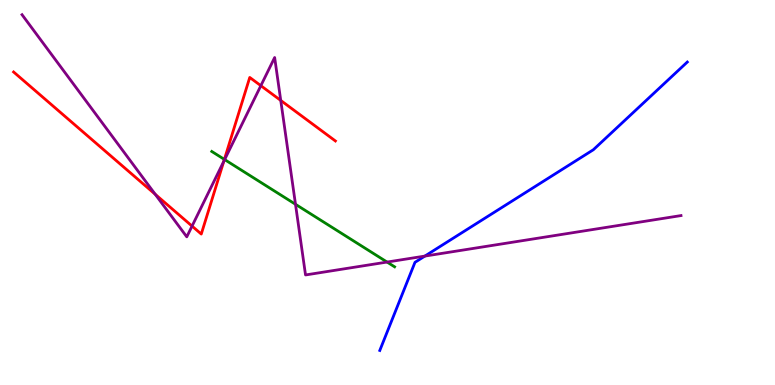[{'lines': ['blue', 'red'], 'intersections': []}, {'lines': ['green', 'red'], 'intersections': [{'x': 2.9, 'y': 5.86}]}, {'lines': ['purple', 'red'], 'intersections': [{'x': 2.0, 'y': 4.95}, {'x': 2.48, 'y': 4.13}, {'x': 2.89, 'y': 5.81}, {'x': 3.37, 'y': 7.77}, {'x': 3.62, 'y': 7.39}]}, {'lines': ['blue', 'green'], 'intersections': []}, {'lines': ['blue', 'purple'], 'intersections': [{'x': 5.48, 'y': 3.35}]}, {'lines': ['green', 'purple'], 'intersections': [{'x': 2.9, 'y': 5.86}, {'x': 3.81, 'y': 4.69}, {'x': 4.99, 'y': 3.19}]}]